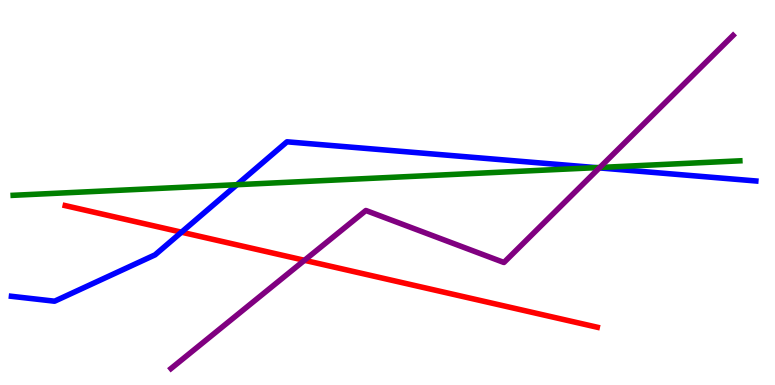[{'lines': ['blue', 'red'], 'intersections': [{'x': 2.34, 'y': 3.97}]}, {'lines': ['green', 'red'], 'intersections': []}, {'lines': ['purple', 'red'], 'intersections': [{'x': 3.93, 'y': 3.24}]}, {'lines': ['blue', 'green'], 'intersections': [{'x': 3.06, 'y': 5.2}, {'x': 7.69, 'y': 5.65}]}, {'lines': ['blue', 'purple'], 'intersections': [{'x': 7.73, 'y': 5.64}]}, {'lines': ['green', 'purple'], 'intersections': [{'x': 7.74, 'y': 5.65}]}]